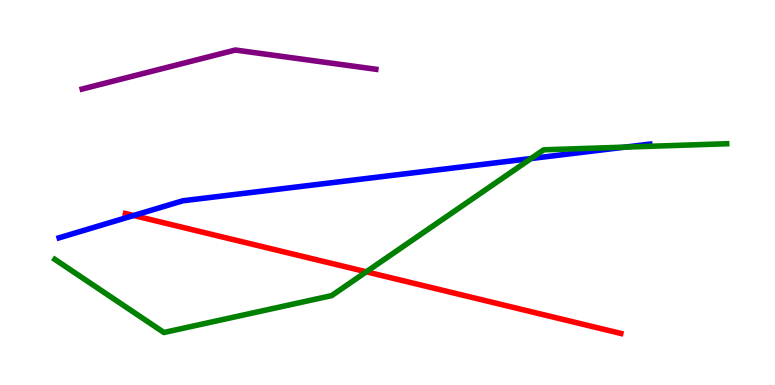[{'lines': ['blue', 'red'], 'intersections': [{'x': 1.72, 'y': 4.4}]}, {'lines': ['green', 'red'], 'intersections': [{'x': 4.73, 'y': 2.94}]}, {'lines': ['purple', 'red'], 'intersections': []}, {'lines': ['blue', 'green'], 'intersections': [{'x': 6.85, 'y': 5.88}, {'x': 8.07, 'y': 6.18}]}, {'lines': ['blue', 'purple'], 'intersections': []}, {'lines': ['green', 'purple'], 'intersections': []}]